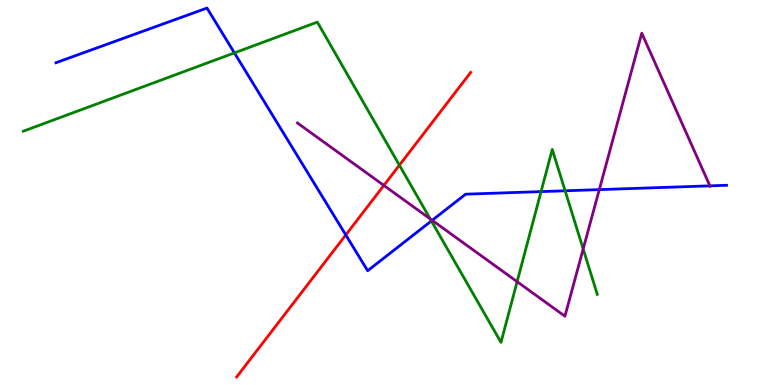[{'lines': ['blue', 'red'], 'intersections': [{'x': 4.46, 'y': 3.9}]}, {'lines': ['green', 'red'], 'intersections': [{'x': 5.15, 'y': 5.71}]}, {'lines': ['purple', 'red'], 'intersections': [{'x': 4.95, 'y': 5.18}]}, {'lines': ['blue', 'green'], 'intersections': [{'x': 3.02, 'y': 8.63}, {'x': 5.57, 'y': 4.26}, {'x': 6.98, 'y': 5.02}, {'x': 7.29, 'y': 5.04}]}, {'lines': ['blue', 'purple'], 'intersections': [{'x': 5.58, 'y': 4.28}, {'x': 7.73, 'y': 5.07}, {'x': 9.16, 'y': 5.17}]}, {'lines': ['green', 'purple'], 'intersections': [{'x': 5.55, 'y': 4.31}, {'x': 6.67, 'y': 2.68}, {'x': 7.52, 'y': 3.53}]}]